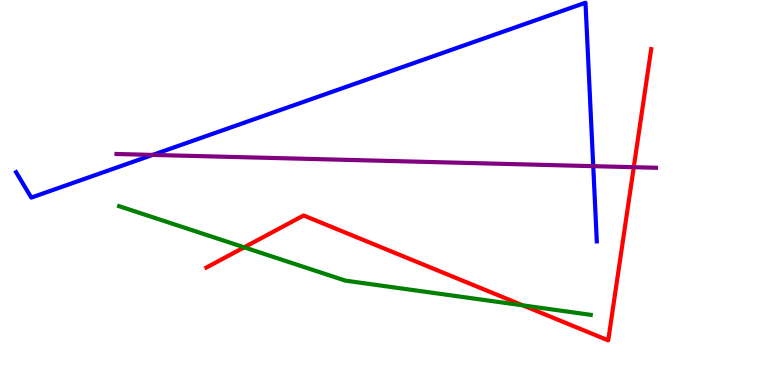[{'lines': ['blue', 'red'], 'intersections': []}, {'lines': ['green', 'red'], 'intersections': [{'x': 3.15, 'y': 3.58}, {'x': 6.75, 'y': 2.07}]}, {'lines': ['purple', 'red'], 'intersections': [{'x': 8.18, 'y': 5.66}]}, {'lines': ['blue', 'green'], 'intersections': []}, {'lines': ['blue', 'purple'], 'intersections': [{'x': 1.97, 'y': 5.98}, {'x': 7.65, 'y': 5.68}]}, {'lines': ['green', 'purple'], 'intersections': []}]